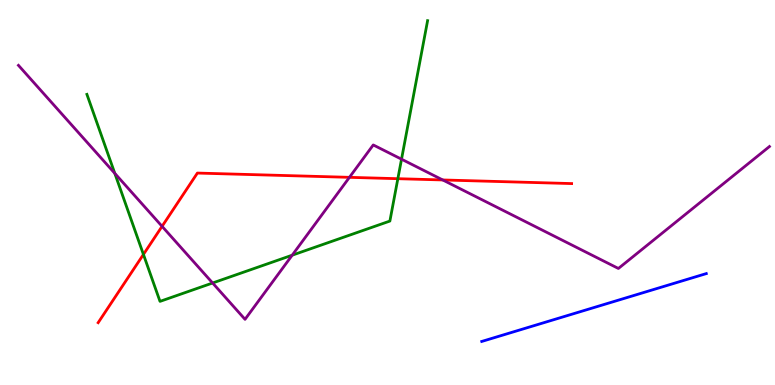[{'lines': ['blue', 'red'], 'intersections': []}, {'lines': ['green', 'red'], 'intersections': [{'x': 1.85, 'y': 3.39}, {'x': 5.13, 'y': 5.36}]}, {'lines': ['purple', 'red'], 'intersections': [{'x': 2.09, 'y': 4.12}, {'x': 4.51, 'y': 5.39}, {'x': 5.71, 'y': 5.33}]}, {'lines': ['blue', 'green'], 'intersections': []}, {'lines': ['blue', 'purple'], 'intersections': []}, {'lines': ['green', 'purple'], 'intersections': [{'x': 1.48, 'y': 5.5}, {'x': 2.74, 'y': 2.65}, {'x': 3.77, 'y': 3.37}, {'x': 5.18, 'y': 5.87}]}]